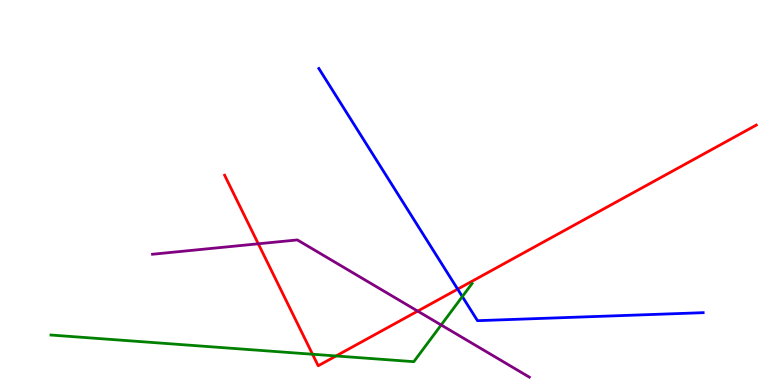[{'lines': ['blue', 'red'], 'intersections': [{'x': 5.91, 'y': 2.49}]}, {'lines': ['green', 'red'], 'intersections': [{'x': 4.03, 'y': 0.799}, {'x': 4.34, 'y': 0.754}]}, {'lines': ['purple', 'red'], 'intersections': [{'x': 3.33, 'y': 3.67}, {'x': 5.39, 'y': 1.92}]}, {'lines': ['blue', 'green'], 'intersections': [{'x': 5.97, 'y': 2.3}]}, {'lines': ['blue', 'purple'], 'intersections': []}, {'lines': ['green', 'purple'], 'intersections': [{'x': 5.69, 'y': 1.56}]}]